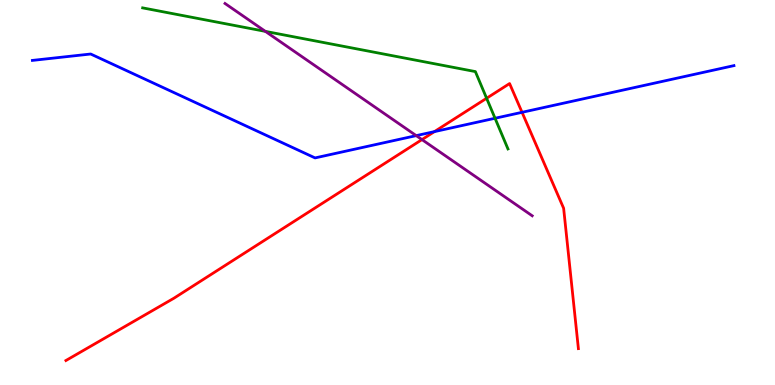[{'lines': ['blue', 'red'], 'intersections': [{'x': 5.61, 'y': 6.58}, {'x': 6.74, 'y': 7.08}]}, {'lines': ['green', 'red'], 'intersections': [{'x': 6.28, 'y': 7.45}]}, {'lines': ['purple', 'red'], 'intersections': [{'x': 5.44, 'y': 6.37}]}, {'lines': ['blue', 'green'], 'intersections': [{'x': 6.39, 'y': 6.93}]}, {'lines': ['blue', 'purple'], 'intersections': [{'x': 5.37, 'y': 6.48}]}, {'lines': ['green', 'purple'], 'intersections': [{'x': 3.42, 'y': 9.18}]}]